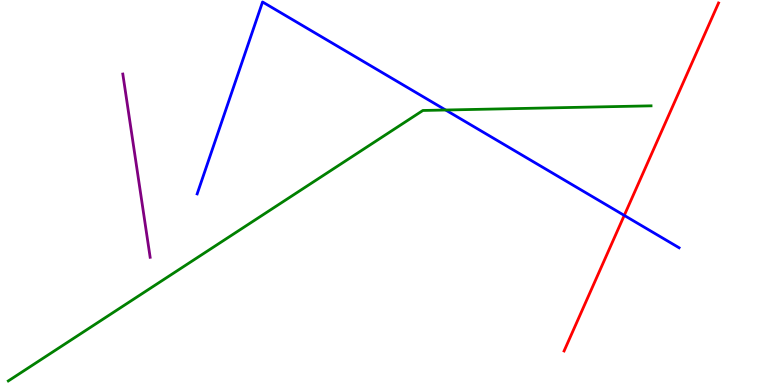[{'lines': ['blue', 'red'], 'intersections': [{'x': 8.05, 'y': 4.41}]}, {'lines': ['green', 'red'], 'intersections': []}, {'lines': ['purple', 'red'], 'intersections': []}, {'lines': ['blue', 'green'], 'intersections': [{'x': 5.75, 'y': 7.14}]}, {'lines': ['blue', 'purple'], 'intersections': []}, {'lines': ['green', 'purple'], 'intersections': []}]